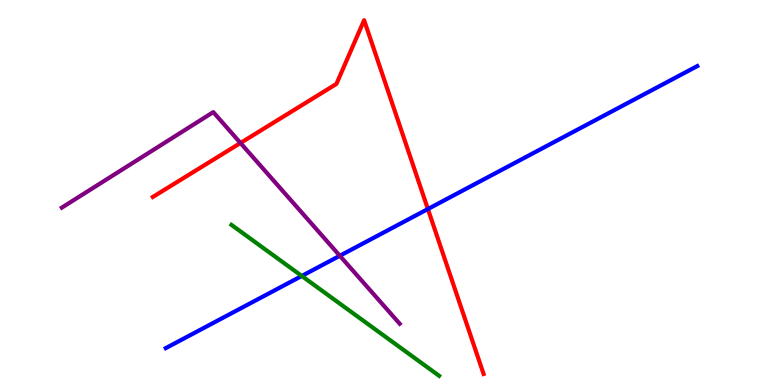[{'lines': ['blue', 'red'], 'intersections': [{'x': 5.52, 'y': 4.57}]}, {'lines': ['green', 'red'], 'intersections': []}, {'lines': ['purple', 'red'], 'intersections': [{'x': 3.1, 'y': 6.29}]}, {'lines': ['blue', 'green'], 'intersections': [{'x': 3.89, 'y': 2.83}]}, {'lines': ['blue', 'purple'], 'intersections': [{'x': 4.38, 'y': 3.36}]}, {'lines': ['green', 'purple'], 'intersections': []}]